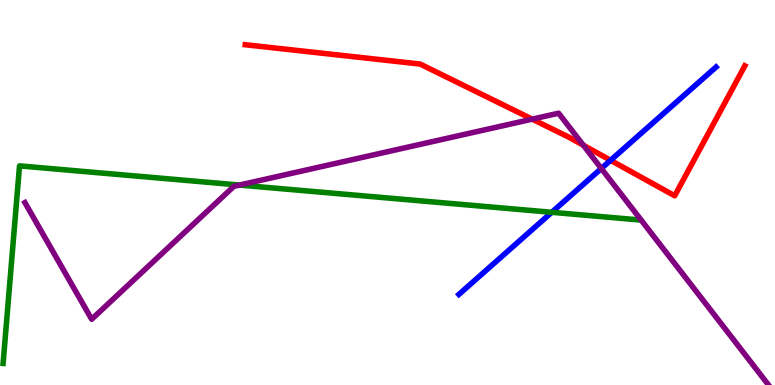[{'lines': ['blue', 'red'], 'intersections': [{'x': 7.88, 'y': 5.84}]}, {'lines': ['green', 'red'], 'intersections': []}, {'lines': ['purple', 'red'], 'intersections': [{'x': 6.87, 'y': 6.91}, {'x': 7.53, 'y': 6.23}]}, {'lines': ['blue', 'green'], 'intersections': [{'x': 7.12, 'y': 4.49}]}, {'lines': ['blue', 'purple'], 'intersections': [{'x': 7.76, 'y': 5.62}]}, {'lines': ['green', 'purple'], 'intersections': [{'x': 3.09, 'y': 5.19}]}]